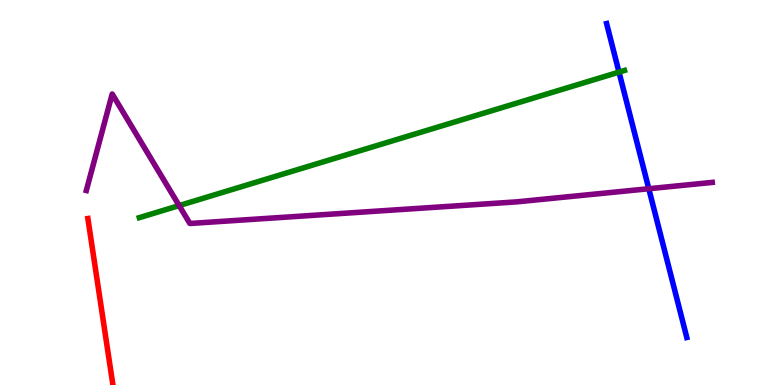[{'lines': ['blue', 'red'], 'intersections': []}, {'lines': ['green', 'red'], 'intersections': []}, {'lines': ['purple', 'red'], 'intersections': []}, {'lines': ['blue', 'green'], 'intersections': [{'x': 7.99, 'y': 8.13}]}, {'lines': ['blue', 'purple'], 'intersections': [{'x': 8.37, 'y': 5.1}]}, {'lines': ['green', 'purple'], 'intersections': [{'x': 2.31, 'y': 4.66}]}]